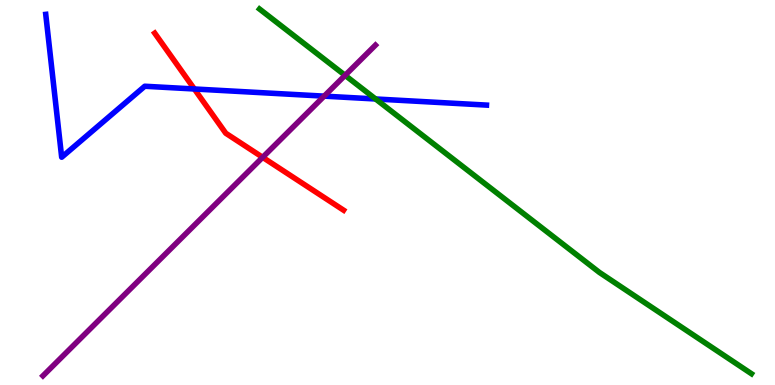[{'lines': ['blue', 'red'], 'intersections': [{'x': 2.51, 'y': 7.69}]}, {'lines': ['green', 'red'], 'intersections': []}, {'lines': ['purple', 'red'], 'intersections': [{'x': 3.39, 'y': 5.91}]}, {'lines': ['blue', 'green'], 'intersections': [{'x': 4.85, 'y': 7.43}]}, {'lines': ['blue', 'purple'], 'intersections': [{'x': 4.18, 'y': 7.5}]}, {'lines': ['green', 'purple'], 'intersections': [{'x': 4.45, 'y': 8.04}]}]